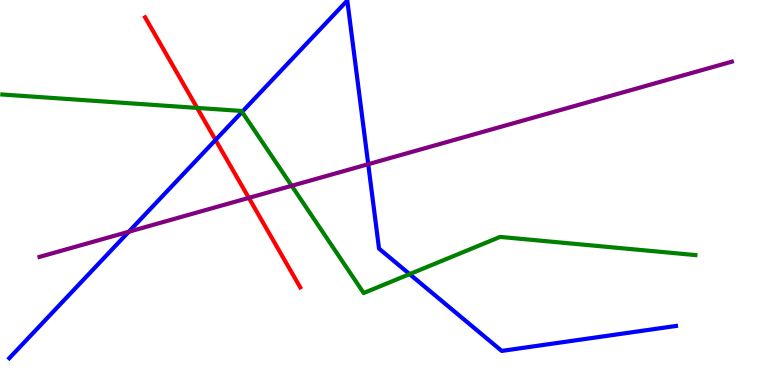[{'lines': ['blue', 'red'], 'intersections': [{'x': 2.78, 'y': 6.36}]}, {'lines': ['green', 'red'], 'intersections': [{'x': 2.54, 'y': 7.2}]}, {'lines': ['purple', 'red'], 'intersections': [{'x': 3.21, 'y': 4.86}]}, {'lines': ['blue', 'green'], 'intersections': [{'x': 3.12, 'y': 7.09}, {'x': 5.29, 'y': 2.88}]}, {'lines': ['blue', 'purple'], 'intersections': [{'x': 1.66, 'y': 3.98}, {'x': 4.75, 'y': 5.73}]}, {'lines': ['green', 'purple'], 'intersections': [{'x': 3.76, 'y': 5.17}]}]